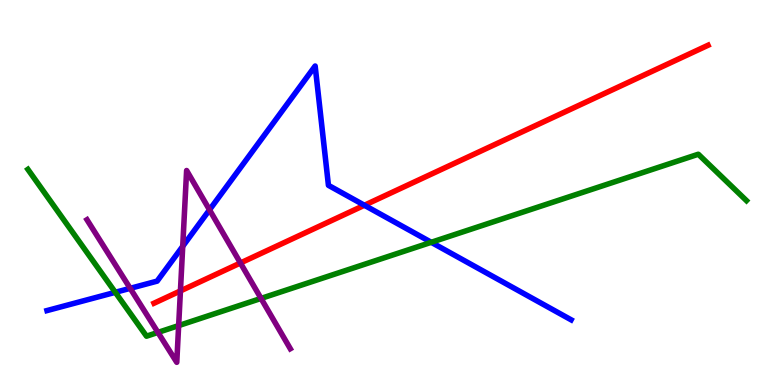[{'lines': ['blue', 'red'], 'intersections': [{'x': 4.7, 'y': 4.67}]}, {'lines': ['green', 'red'], 'intersections': []}, {'lines': ['purple', 'red'], 'intersections': [{'x': 2.33, 'y': 2.44}, {'x': 3.1, 'y': 3.17}]}, {'lines': ['blue', 'green'], 'intersections': [{'x': 1.49, 'y': 2.41}, {'x': 5.56, 'y': 3.71}]}, {'lines': ['blue', 'purple'], 'intersections': [{'x': 1.68, 'y': 2.51}, {'x': 2.36, 'y': 3.6}, {'x': 2.7, 'y': 4.55}]}, {'lines': ['green', 'purple'], 'intersections': [{'x': 2.04, 'y': 1.37}, {'x': 2.31, 'y': 1.54}, {'x': 3.37, 'y': 2.25}]}]